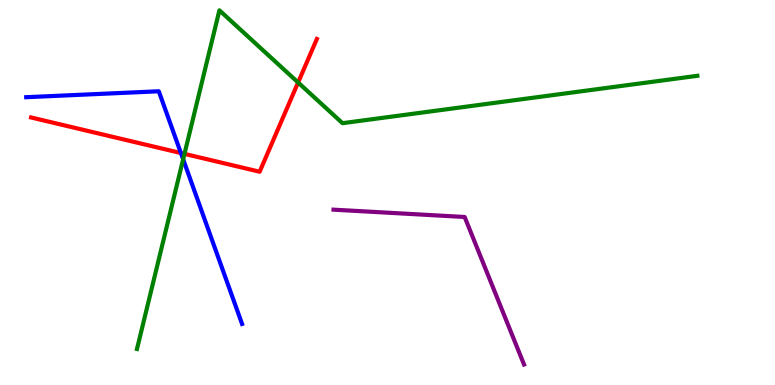[{'lines': ['blue', 'red'], 'intersections': [{'x': 2.33, 'y': 6.03}]}, {'lines': ['green', 'red'], 'intersections': [{'x': 2.38, 'y': 6.0}, {'x': 3.85, 'y': 7.86}]}, {'lines': ['purple', 'red'], 'intersections': []}, {'lines': ['blue', 'green'], 'intersections': [{'x': 2.36, 'y': 5.86}]}, {'lines': ['blue', 'purple'], 'intersections': []}, {'lines': ['green', 'purple'], 'intersections': []}]